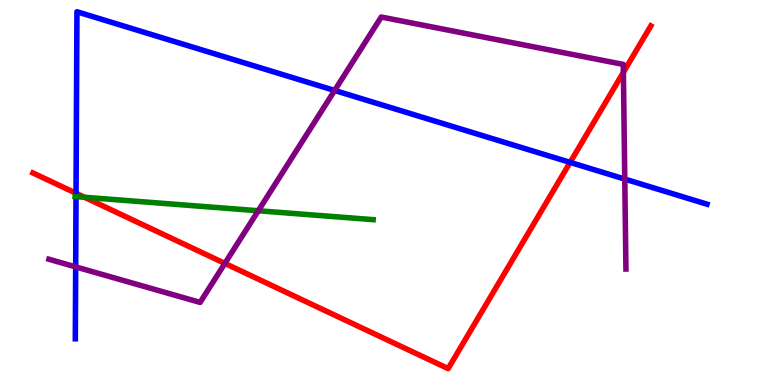[{'lines': ['blue', 'red'], 'intersections': [{'x': 0.981, 'y': 4.98}, {'x': 7.36, 'y': 5.78}]}, {'lines': ['green', 'red'], 'intersections': [{'x': 1.09, 'y': 4.88}]}, {'lines': ['purple', 'red'], 'intersections': [{'x': 2.9, 'y': 3.16}, {'x': 8.04, 'y': 8.12}]}, {'lines': ['blue', 'green'], 'intersections': [{'x': 0.981, 'y': 4.89}]}, {'lines': ['blue', 'purple'], 'intersections': [{'x': 0.976, 'y': 3.07}, {'x': 4.32, 'y': 7.65}, {'x': 8.06, 'y': 5.35}]}, {'lines': ['green', 'purple'], 'intersections': [{'x': 3.33, 'y': 4.53}]}]